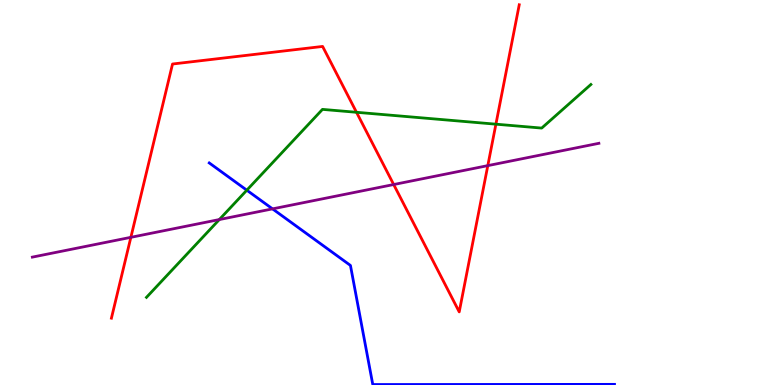[{'lines': ['blue', 'red'], 'intersections': []}, {'lines': ['green', 'red'], 'intersections': [{'x': 4.6, 'y': 7.08}, {'x': 6.4, 'y': 6.77}]}, {'lines': ['purple', 'red'], 'intersections': [{'x': 1.69, 'y': 3.84}, {'x': 5.08, 'y': 5.21}, {'x': 6.29, 'y': 5.7}]}, {'lines': ['blue', 'green'], 'intersections': [{'x': 3.18, 'y': 5.06}]}, {'lines': ['blue', 'purple'], 'intersections': [{'x': 3.52, 'y': 4.57}]}, {'lines': ['green', 'purple'], 'intersections': [{'x': 2.83, 'y': 4.3}]}]